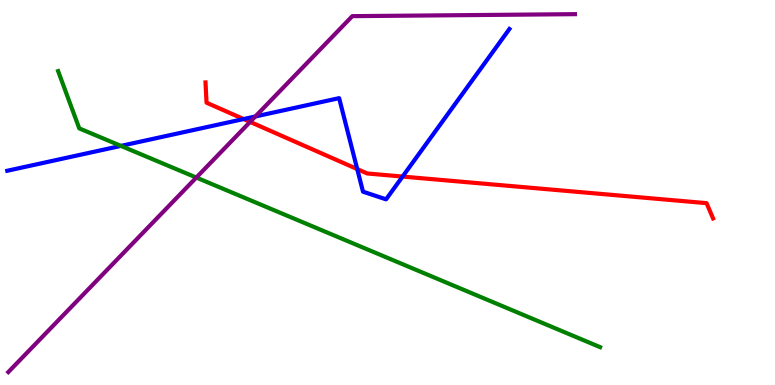[{'lines': ['blue', 'red'], 'intersections': [{'x': 3.14, 'y': 6.91}, {'x': 4.61, 'y': 5.61}, {'x': 5.19, 'y': 5.41}]}, {'lines': ['green', 'red'], 'intersections': []}, {'lines': ['purple', 'red'], 'intersections': [{'x': 3.23, 'y': 6.83}]}, {'lines': ['blue', 'green'], 'intersections': [{'x': 1.56, 'y': 6.21}]}, {'lines': ['blue', 'purple'], 'intersections': [{'x': 3.29, 'y': 6.97}]}, {'lines': ['green', 'purple'], 'intersections': [{'x': 2.53, 'y': 5.39}]}]